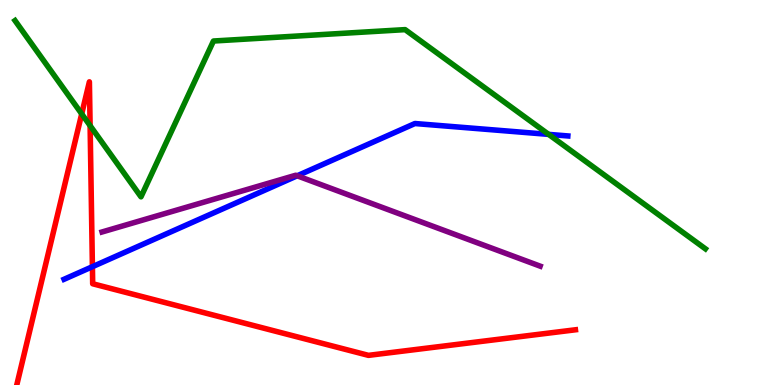[{'lines': ['blue', 'red'], 'intersections': [{'x': 1.19, 'y': 3.07}]}, {'lines': ['green', 'red'], 'intersections': [{'x': 1.05, 'y': 7.04}, {'x': 1.16, 'y': 6.74}]}, {'lines': ['purple', 'red'], 'intersections': []}, {'lines': ['blue', 'green'], 'intersections': [{'x': 7.08, 'y': 6.51}]}, {'lines': ['blue', 'purple'], 'intersections': [{'x': 3.83, 'y': 5.43}]}, {'lines': ['green', 'purple'], 'intersections': []}]